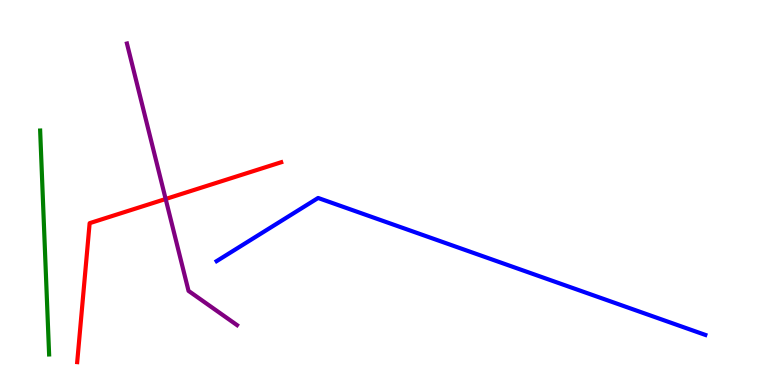[{'lines': ['blue', 'red'], 'intersections': []}, {'lines': ['green', 'red'], 'intersections': []}, {'lines': ['purple', 'red'], 'intersections': [{'x': 2.14, 'y': 4.83}]}, {'lines': ['blue', 'green'], 'intersections': []}, {'lines': ['blue', 'purple'], 'intersections': []}, {'lines': ['green', 'purple'], 'intersections': []}]